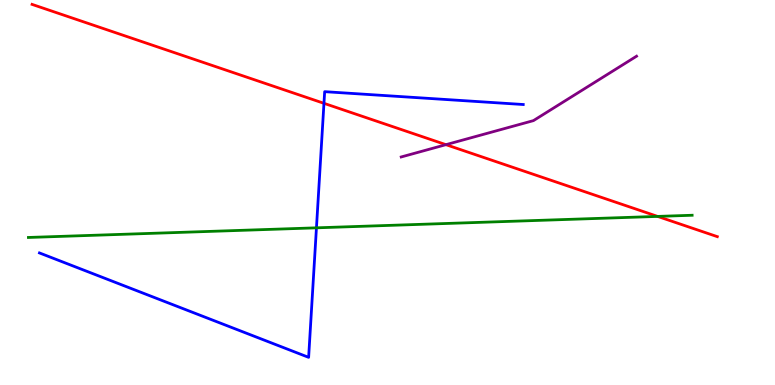[{'lines': ['blue', 'red'], 'intersections': [{'x': 4.18, 'y': 7.32}]}, {'lines': ['green', 'red'], 'intersections': [{'x': 8.49, 'y': 4.38}]}, {'lines': ['purple', 'red'], 'intersections': [{'x': 5.75, 'y': 6.24}]}, {'lines': ['blue', 'green'], 'intersections': [{'x': 4.08, 'y': 4.08}]}, {'lines': ['blue', 'purple'], 'intersections': []}, {'lines': ['green', 'purple'], 'intersections': []}]